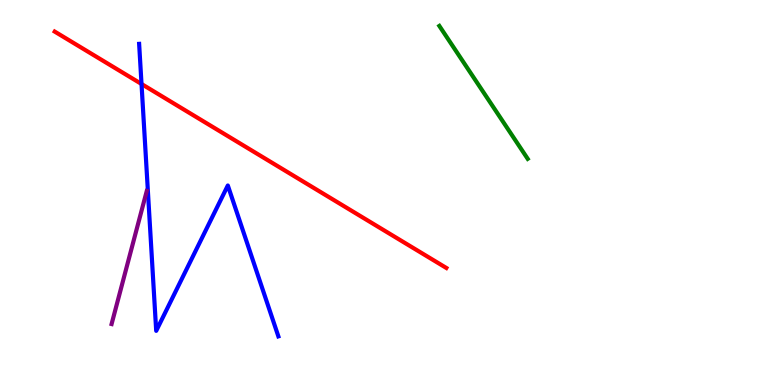[{'lines': ['blue', 'red'], 'intersections': [{'x': 1.83, 'y': 7.82}]}, {'lines': ['green', 'red'], 'intersections': []}, {'lines': ['purple', 'red'], 'intersections': []}, {'lines': ['blue', 'green'], 'intersections': []}, {'lines': ['blue', 'purple'], 'intersections': []}, {'lines': ['green', 'purple'], 'intersections': []}]